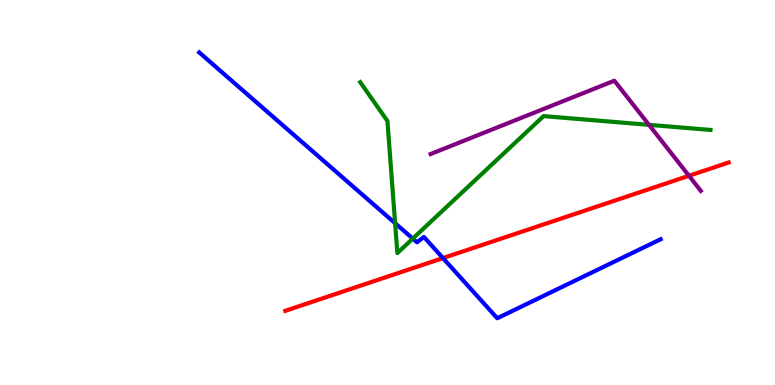[{'lines': ['blue', 'red'], 'intersections': [{'x': 5.72, 'y': 3.3}]}, {'lines': ['green', 'red'], 'intersections': []}, {'lines': ['purple', 'red'], 'intersections': [{'x': 8.89, 'y': 5.43}]}, {'lines': ['blue', 'green'], 'intersections': [{'x': 5.1, 'y': 4.2}, {'x': 5.33, 'y': 3.8}]}, {'lines': ['blue', 'purple'], 'intersections': []}, {'lines': ['green', 'purple'], 'intersections': [{'x': 8.37, 'y': 6.76}]}]